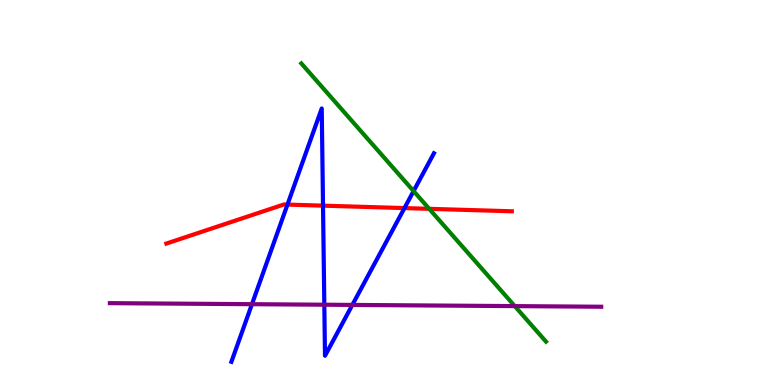[{'lines': ['blue', 'red'], 'intersections': [{'x': 3.71, 'y': 4.69}, {'x': 4.17, 'y': 4.66}, {'x': 5.22, 'y': 4.6}]}, {'lines': ['green', 'red'], 'intersections': [{'x': 5.54, 'y': 4.58}]}, {'lines': ['purple', 'red'], 'intersections': []}, {'lines': ['blue', 'green'], 'intersections': [{'x': 5.34, 'y': 5.04}]}, {'lines': ['blue', 'purple'], 'intersections': [{'x': 3.25, 'y': 2.1}, {'x': 4.18, 'y': 2.09}, {'x': 4.55, 'y': 2.08}]}, {'lines': ['green', 'purple'], 'intersections': [{'x': 6.64, 'y': 2.05}]}]